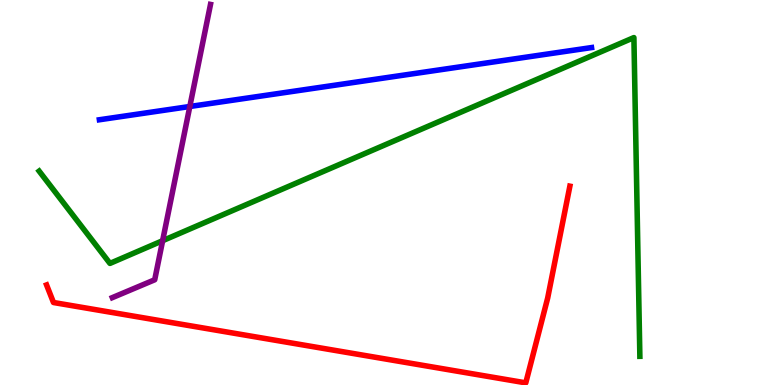[{'lines': ['blue', 'red'], 'intersections': []}, {'lines': ['green', 'red'], 'intersections': []}, {'lines': ['purple', 'red'], 'intersections': []}, {'lines': ['blue', 'green'], 'intersections': []}, {'lines': ['blue', 'purple'], 'intersections': [{'x': 2.45, 'y': 7.23}]}, {'lines': ['green', 'purple'], 'intersections': [{'x': 2.1, 'y': 3.75}]}]